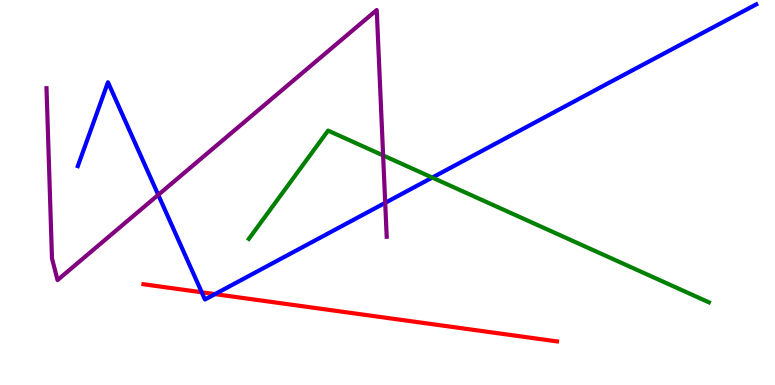[{'lines': ['blue', 'red'], 'intersections': [{'x': 2.6, 'y': 2.41}, {'x': 2.77, 'y': 2.36}]}, {'lines': ['green', 'red'], 'intersections': []}, {'lines': ['purple', 'red'], 'intersections': []}, {'lines': ['blue', 'green'], 'intersections': [{'x': 5.58, 'y': 5.39}]}, {'lines': ['blue', 'purple'], 'intersections': [{'x': 2.04, 'y': 4.94}, {'x': 4.97, 'y': 4.73}]}, {'lines': ['green', 'purple'], 'intersections': [{'x': 4.94, 'y': 5.96}]}]